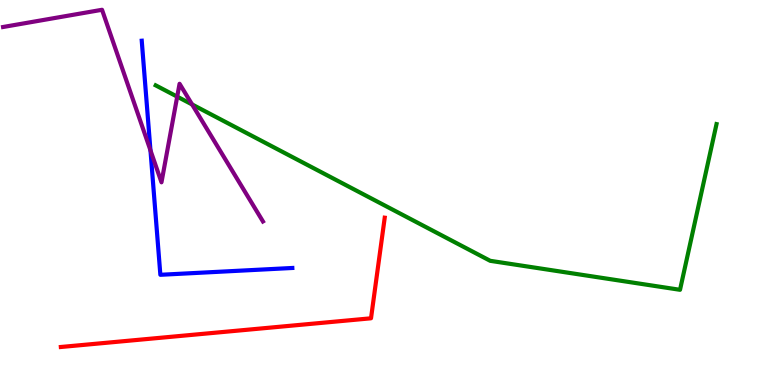[{'lines': ['blue', 'red'], 'intersections': []}, {'lines': ['green', 'red'], 'intersections': []}, {'lines': ['purple', 'red'], 'intersections': []}, {'lines': ['blue', 'green'], 'intersections': []}, {'lines': ['blue', 'purple'], 'intersections': [{'x': 1.94, 'y': 6.09}]}, {'lines': ['green', 'purple'], 'intersections': [{'x': 2.29, 'y': 7.49}, {'x': 2.48, 'y': 7.29}]}]